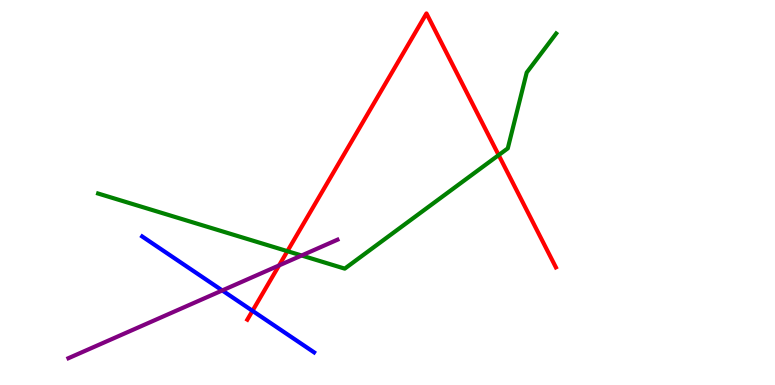[{'lines': ['blue', 'red'], 'intersections': [{'x': 3.26, 'y': 1.93}]}, {'lines': ['green', 'red'], 'intersections': [{'x': 3.71, 'y': 3.48}, {'x': 6.43, 'y': 5.97}]}, {'lines': ['purple', 'red'], 'intersections': [{'x': 3.6, 'y': 3.11}]}, {'lines': ['blue', 'green'], 'intersections': []}, {'lines': ['blue', 'purple'], 'intersections': [{'x': 2.87, 'y': 2.46}]}, {'lines': ['green', 'purple'], 'intersections': [{'x': 3.89, 'y': 3.36}]}]